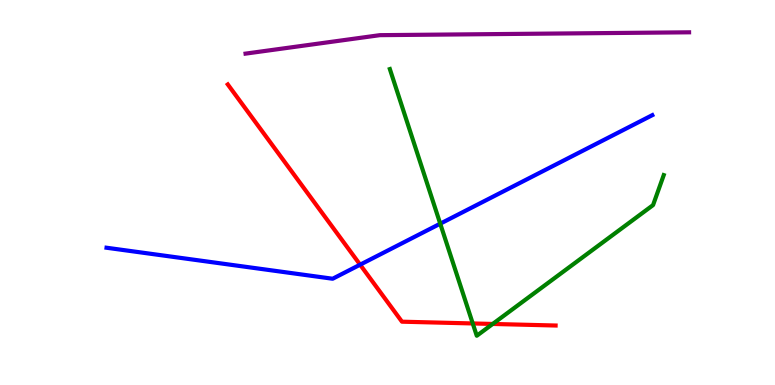[{'lines': ['blue', 'red'], 'intersections': [{'x': 4.65, 'y': 3.12}]}, {'lines': ['green', 'red'], 'intersections': [{'x': 6.1, 'y': 1.6}, {'x': 6.36, 'y': 1.59}]}, {'lines': ['purple', 'red'], 'intersections': []}, {'lines': ['blue', 'green'], 'intersections': [{'x': 5.68, 'y': 4.19}]}, {'lines': ['blue', 'purple'], 'intersections': []}, {'lines': ['green', 'purple'], 'intersections': []}]